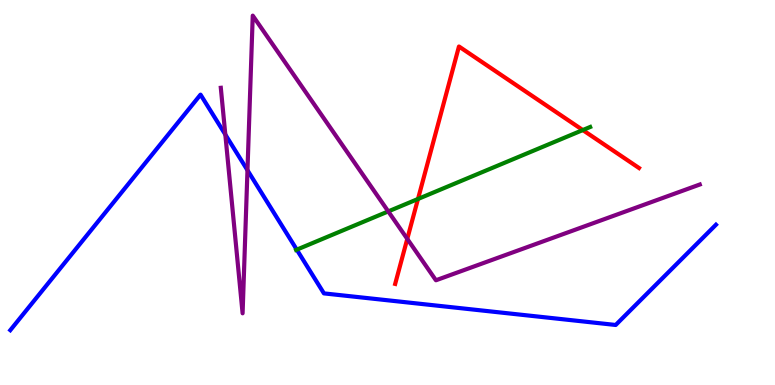[{'lines': ['blue', 'red'], 'intersections': []}, {'lines': ['green', 'red'], 'intersections': [{'x': 5.39, 'y': 4.83}, {'x': 7.52, 'y': 6.62}]}, {'lines': ['purple', 'red'], 'intersections': [{'x': 5.26, 'y': 3.8}]}, {'lines': ['blue', 'green'], 'intersections': [{'x': 3.83, 'y': 3.52}]}, {'lines': ['blue', 'purple'], 'intersections': [{'x': 2.91, 'y': 6.51}, {'x': 3.19, 'y': 5.58}]}, {'lines': ['green', 'purple'], 'intersections': [{'x': 5.01, 'y': 4.51}]}]